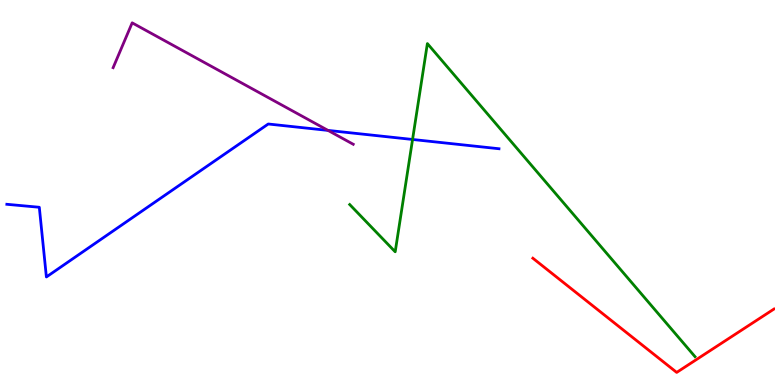[{'lines': ['blue', 'red'], 'intersections': []}, {'lines': ['green', 'red'], 'intersections': []}, {'lines': ['purple', 'red'], 'intersections': []}, {'lines': ['blue', 'green'], 'intersections': [{'x': 5.32, 'y': 6.38}]}, {'lines': ['blue', 'purple'], 'intersections': [{'x': 4.23, 'y': 6.61}]}, {'lines': ['green', 'purple'], 'intersections': []}]